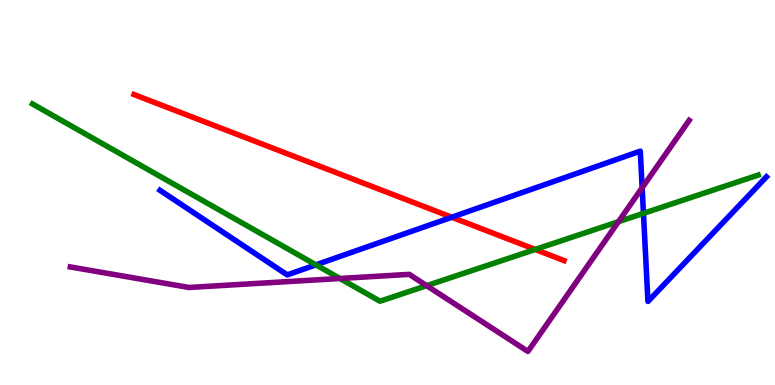[{'lines': ['blue', 'red'], 'intersections': [{'x': 5.83, 'y': 4.36}]}, {'lines': ['green', 'red'], 'intersections': [{'x': 6.91, 'y': 3.52}]}, {'lines': ['purple', 'red'], 'intersections': []}, {'lines': ['blue', 'green'], 'intersections': [{'x': 4.08, 'y': 3.12}, {'x': 8.3, 'y': 4.46}]}, {'lines': ['blue', 'purple'], 'intersections': [{'x': 8.29, 'y': 5.12}]}, {'lines': ['green', 'purple'], 'intersections': [{'x': 4.39, 'y': 2.77}, {'x': 5.51, 'y': 2.58}, {'x': 7.98, 'y': 4.24}]}]